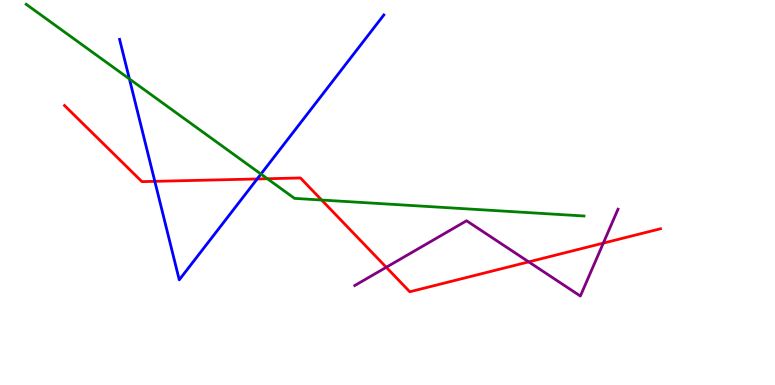[{'lines': ['blue', 'red'], 'intersections': [{'x': 2.0, 'y': 5.29}, {'x': 3.32, 'y': 5.35}]}, {'lines': ['green', 'red'], 'intersections': [{'x': 3.45, 'y': 5.36}, {'x': 4.15, 'y': 4.8}]}, {'lines': ['purple', 'red'], 'intersections': [{'x': 4.98, 'y': 3.06}, {'x': 6.82, 'y': 3.2}, {'x': 7.78, 'y': 3.68}]}, {'lines': ['blue', 'green'], 'intersections': [{'x': 1.67, 'y': 7.95}, {'x': 3.37, 'y': 5.48}]}, {'lines': ['blue', 'purple'], 'intersections': []}, {'lines': ['green', 'purple'], 'intersections': []}]